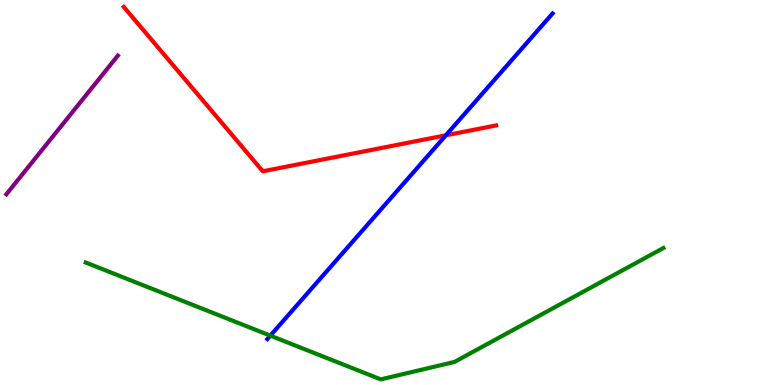[{'lines': ['blue', 'red'], 'intersections': [{'x': 5.75, 'y': 6.49}]}, {'lines': ['green', 'red'], 'intersections': []}, {'lines': ['purple', 'red'], 'intersections': []}, {'lines': ['blue', 'green'], 'intersections': [{'x': 3.49, 'y': 1.28}]}, {'lines': ['blue', 'purple'], 'intersections': []}, {'lines': ['green', 'purple'], 'intersections': []}]